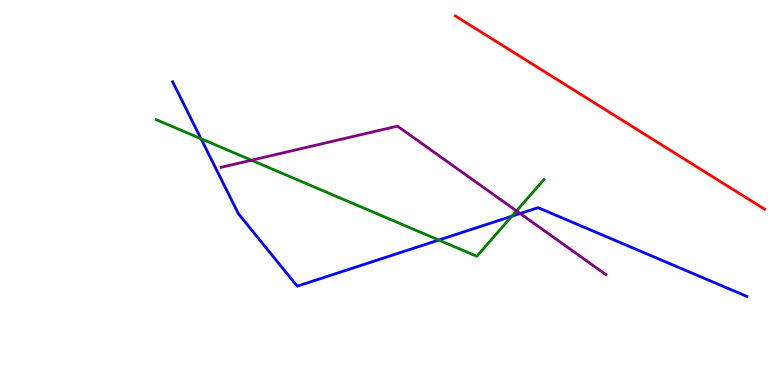[{'lines': ['blue', 'red'], 'intersections': []}, {'lines': ['green', 'red'], 'intersections': []}, {'lines': ['purple', 'red'], 'intersections': []}, {'lines': ['blue', 'green'], 'intersections': [{'x': 2.59, 'y': 6.4}, {'x': 5.66, 'y': 3.77}, {'x': 6.61, 'y': 4.38}]}, {'lines': ['blue', 'purple'], 'intersections': [{'x': 6.71, 'y': 4.45}]}, {'lines': ['green', 'purple'], 'intersections': [{'x': 3.24, 'y': 5.84}, {'x': 6.66, 'y': 4.52}]}]